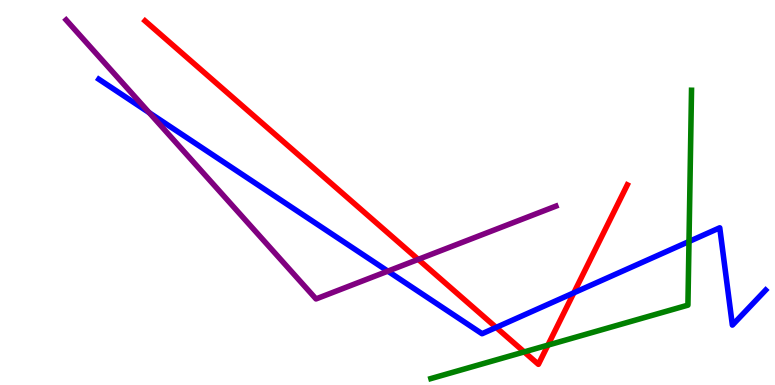[{'lines': ['blue', 'red'], 'intersections': [{'x': 6.4, 'y': 1.5}, {'x': 7.4, 'y': 2.39}]}, {'lines': ['green', 'red'], 'intersections': [{'x': 6.76, 'y': 0.859}, {'x': 7.07, 'y': 1.04}]}, {'lines': ['purple', 'red'], 'intersections': [{'x': 5.4, 'y': 3.26}]}, {'lines': ['blue', 'green'], 'intersections': [{'x': 8.89, 'y': 3.73}]}, {'lines': ['blue', 'purple'], 'intersections': [{'x': 1.93, 'y': 7.07}, {'x': 5.0, 'y': 2.96}]}, {'lines': ['green', 'purple'], 'intersections': []}]